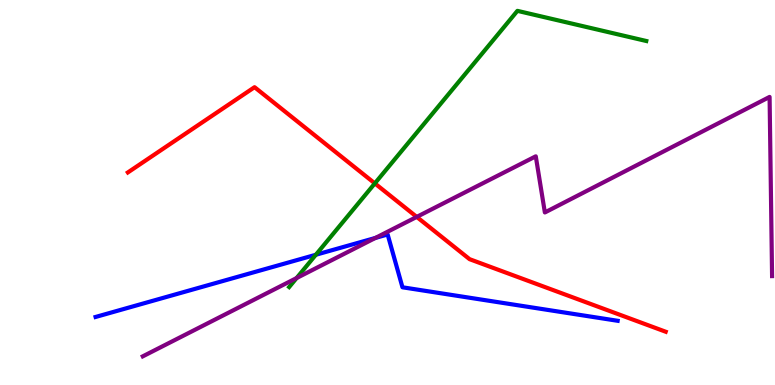[{'lines': ['blue', 'red'], 'intersections': []}, {'lines': ['green', 'red'], 'intersections': [{'x': 4.84, 'y': 5.24}]}, {'lines': ['purple', 'red'], 'intersections': [{'x': 5.38, 'y': 4.37}]}, {'lines': ['blue', 'green'], 'intersections': [{'x': 4.08, 'y': 3.38}]}, {'lines': ['blue', 'purple'], 'intersections': [{'x': 4.84, 'y': 3.82}]}, {'lines': ['green', 'purple'], 'intersections': [{'x': 3.83, 'y': 2.78}]}]